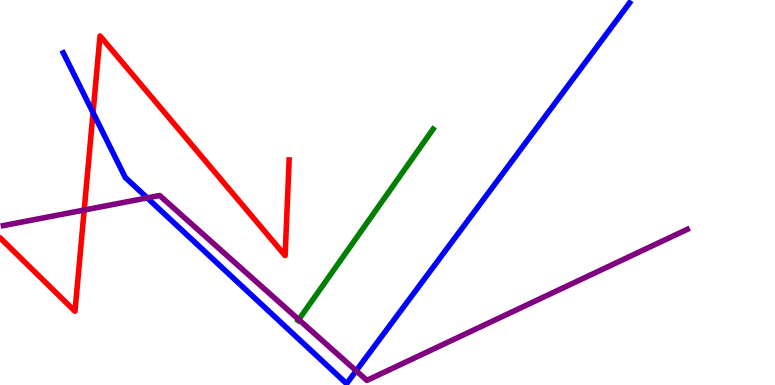[{'lines': ['blue', 'red'], 'intersections': [{'x': 1.2, 'y': 7.07}]}, {'lines': ['green', 'red'], 'intersections': []}, {'lines': ['purple', 'red'], 'intersections': [{'x': 1.09, 'y': 4.54}]}, {'lines': ['blue', 'green'], 'intersections': []}, {'lines': ['blue', 'purple'], 'intersections': [{'x': 1.9, 'y': 4.86}, {'x': 4.6, 'y': 0.369}]}, {'lines': ['green', 'purple'], 'intersections': [{'x': 3.86, 'y': 1.7}]}]